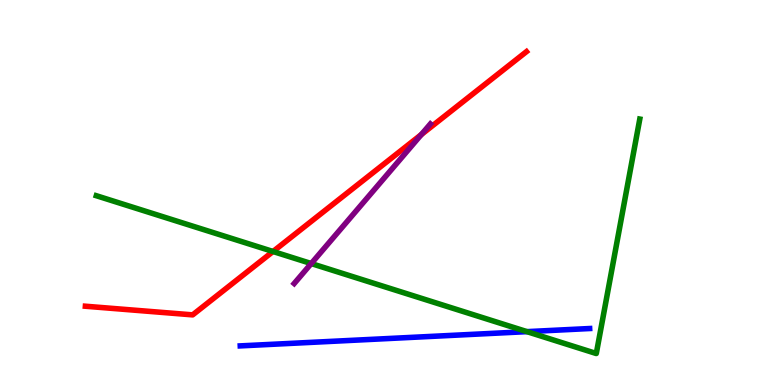[{'lines': ['blue', 'red'], 'intersections': []}, {'lines': ['green', 'red'], 'intersections': [{'x': 3.52, 'y': 3.47}]}, {'lines': ['purple', 'red'], 'intersections': [{'x': 5.44, 'y': 6.5}]}, {'lines': ['blue', 'green'], 'intersections': [{'x': 6.8, 'y': 1.39}]}, {'lines': ['blue', 'purple'], 'intersections': []}, {'lines': ['green', 'purple'], 'intersections': [{'x': 4.02, 'y': 3.15}]}]